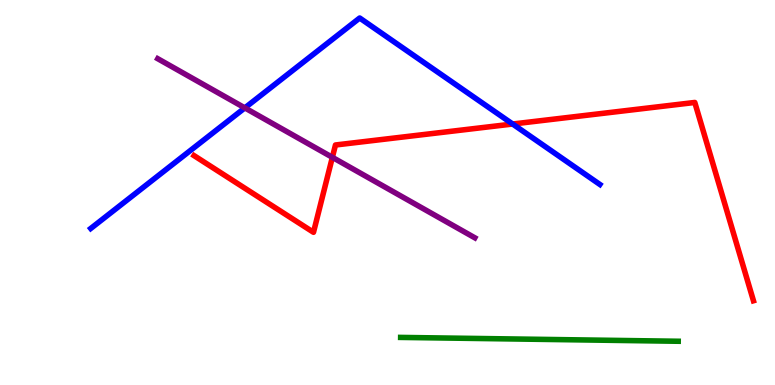[{'lines': ['blue', 'red'], 'intersections': [{'x': 6.61, 'y': 6.78}]}, {'lines': ['green', 'red'], 'intersections': []}, {'lines': ['purple', 'red'], 'intersections': [{'x': 4.29, 'y': 5.91}]}, {'lines': ['blue', 'green'], 'intersections': []}, {'lines': ['blue', 'purple'], 'intersections': [{'x': 3.16, 'y': 7.2}]}, {'lines': ['green', 'purple'], 'intersections': []}]